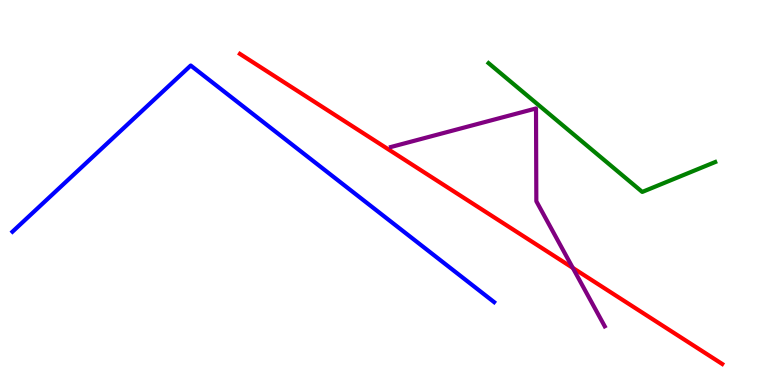[{'lines': ['blue', 'red'], 'intersections': []}, {'lines': ['green', 'red'], 'intersections': []}, {'lines': ['purple', 'red'], 'intersections': [{'x': 7.39, 'y': 3.04}]}, {'lines': ['blue', 'green'], 'intersections': []}, {'lines': ['blue', 'purple'], 'intersections': []}, {'lines': ['green', 'purple'], 'intersections': []}]